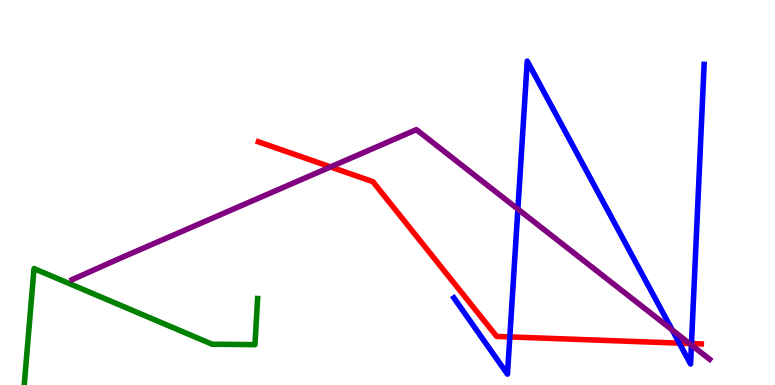[{'lines': ['blue', 'red'], 'intersections': [{'x': 6.58, 'y': 1.25}, {'x': 8.77, 'y': 1.09}, {'x': 8.92, 'y': 1.08}]}, {'lines': ['green', 'red'], 'intersections': []}, {'lines': ['purple', 'red'], 'intersections': [{'x': 4.27, 'y': 5.66}, {'x': 8.9, 'y': 1.08}]}, {'lines': ['blue', 'green'], 'intersections': []}, {'lines': ['blue', 'purple'], 'intersections': [{'x': 6.68, 'y': 4.57}, {'x': 8.67, 'y': 1.43}, {'x': 8.92, 'y': 1.04}]}, {'lines': ['green', 'purple'], 'intersections': []}]